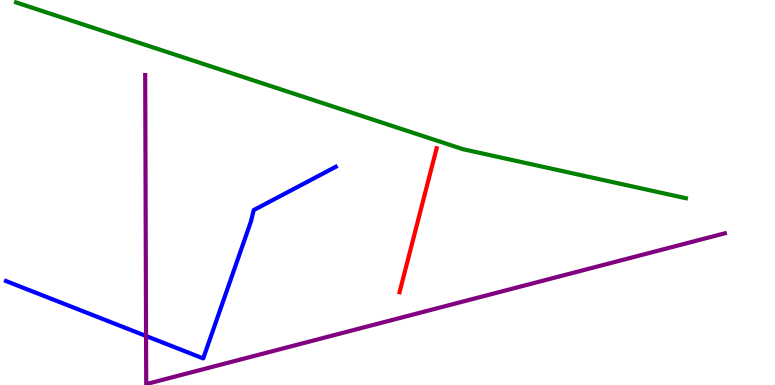[{'lines': ['blue', 'red'], 'intersections': []}, {'lines': ['green', 'red'], 'intersections': []}, {'lines': ['purple', 'red'], 'intersections': []}, {'lines': ['blue', 'green'], 'intersections': []}, {'lines': ['blue', 'purple'], 'intersections': [{'x': 1.88, 'y': 1.27}]}, {'lines': ['green', 'purple'], 'intersections': []}]